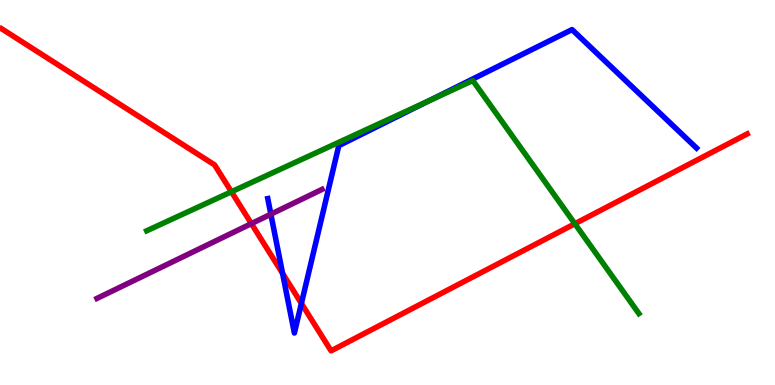[{'lines': ['blue', 'red'], 'intersections': [{'x': 3.65, 'y': 2.9}, {'x': 3.89, 'y': 2.12}]}, {'lines': ['green', 'red'], 'intersections': [{'x': 2.99, 'y': 5.02}, {'x': 7.42, 'y': 4.19}]}, {'lines': ['purple', 'red'], 'intersections': [{'x': 3.24, 'y': 4.19}]}, {'lines': ['blue', 'green'], 'intersections': [{'x': 5.53, 'y': 7.38}]}, {'lines': ['blue', 'purple'], 'intersections': [{'x': 3.49, 'y': 4.44}]}, {'lines': ['green', 'purple'], 'intersections': []}]